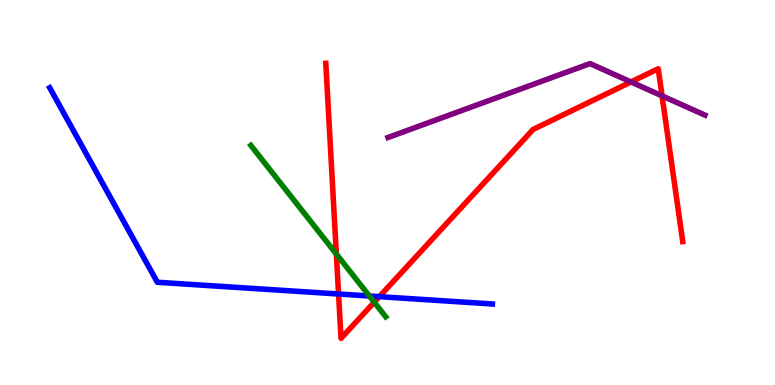[{'lines': ['blue', 'red'], 'intersections': [{'x': 4.37, 'y': 2.36}, {'x': 4.89, 'y': 2.29}]}, {'lines': ['green', 'red'], 'intersections': [{'x': 4.34, 'y': 3.4}, {'x': 4.83, 'y': 2.15}]}, {'lines': ['purple', 'red'], 'intersections': [{'x': 8.14, 'y': 7.87}, {'x': 8.54, 'y': 7.51}]}, {'lines': ['blue', 'green'], 'intersections': [{'x': 4.77, 'y': 2.31}]}, {'lines': ['blue', 'purple'], 'intersections': []}, {'lines': ['green', 'purple'], 'intersections': []}]